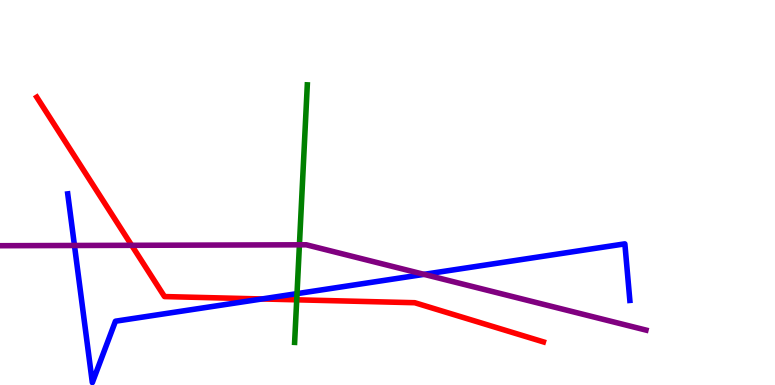[{'lines': ['blue', 'red'], 'intersections': [{'x': 3.38, 'y': 2.23}]}, {'lines': ['green', 'red'], 'intersections': [{'x': 3.83, 'y': 2.21}]}, {'lines': ['purple', 'red'], 'intersections': [{'x': 1.7, 'y': 3.63}]}, {'lines': ['blue', 'green'], 'intersections': [{'x': 3.83, 'y': 2.37}]}, {'lines': ['blue', 'purple'], 'intersections': [{'x': 0.961, 'y': 3.62}, {'x': 5.47, 'y': 2.87}]}, {'lines': ['green', 'purple'], 'intersections': [{'x': 3.86, 'y': 3.64}]}]